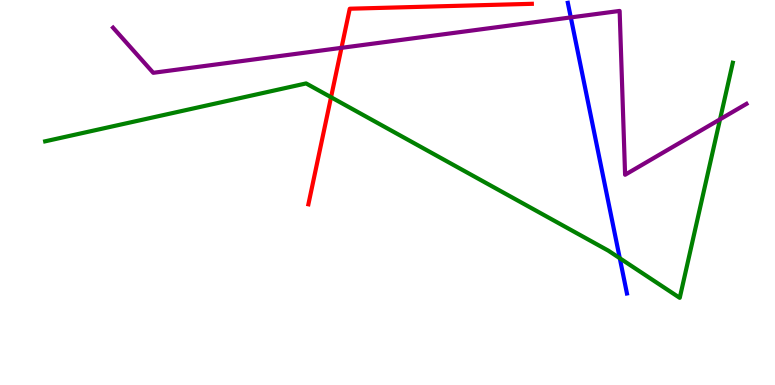[{'lines': ['blue', 'red'], 'intersections': []}, {'lines': ['green', 'red'], 'intersections': [{'x': 4.27, 'y': 7.47}]}, {'lines': ['purple', 'red'], 'intersections': [{'x': 4.41, 'y': 8.76}]}, {'lines': ['blue', 'green'], 'intersections': [{'x': 8.0, 'y': 3.29}]}, {'lines': ['blue', 'purple'], 'intersections': [{'x': 7.37, 'y': 9.55}]}, {'lines': ['green', 'purple'], 'intersections': [{'x': 9.29, 'y': 6.9}]}]